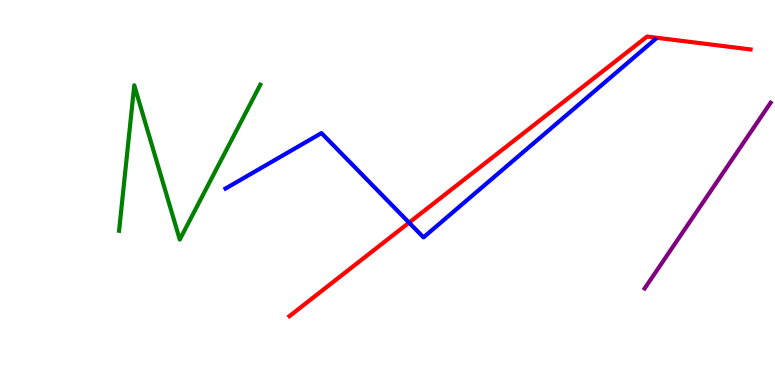[{'lines': ['blue', 'red'], 'intersections': [{'x': 5.28, 'y': 4.22}]}, {'lines': ['green', 'red'], 'intersections': []}, {'lines': ['purple', 'red'], 'intersections': []}, {'lines': ['blue', 'green'], 'intersections': []}, {'lines': ['blue', 'purple'], 'intersections': []}, {'lines': ['green', 'purple'], 'intersections': []}]